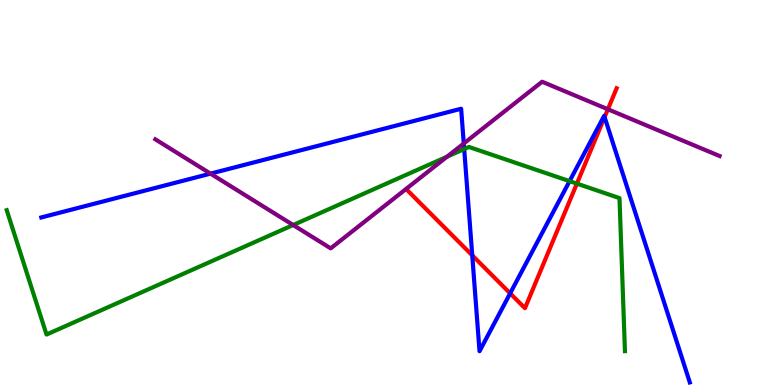[{'lines': ['blue', 'red'], 'intersections': [{'x': 6.09, 'y': 3.37}, {'x': 6.58, 'y': 2.38}, {'x': 7.8, 'y': 6.96}]}, {'lines': ['green', 'red'], 'intersections': [{'x': 7.44, 'y': 5.23}]}, {'lines': ['purple', 'red'], 'intersections': [{'x': 7.84, 'y': 7.16}]}, {'lines': ['blue', 'green'], 'intersections': [{'x': 5.99, 'y': 6.13}, {'x': 7.35, 'y': 5.29}]}, {'lines': ['blue', 'purple'], 'intersections': [{'x': 2.72, 'y': 5.49}, {'x': 5.98, 'y': 6.27}]}, {'lines': ['green', 'purple'], 'intersections': [{'x': 3.78, 'y': 4.16}, {'x': 5.77, 'y': 5.93}]}]